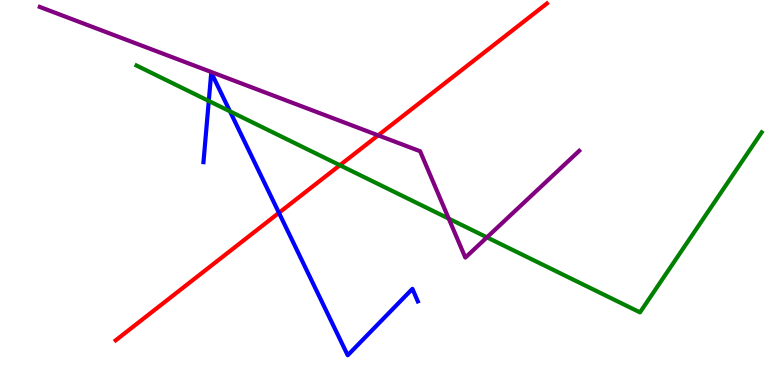[{'lines': ['blue', 'red'], 'intersections': [{'x': 3.6, 'y': 4.47}]}, {'lines': ['green', 'red'], 'intersections': [{'x': 4.39, 'y': 5.71}]}, {'lines': ['purple', 'red'], 'intersections': [{'x': 4.88, 'y': 6.49}]}, {'lines': ['blue', 'green'], 'intersections': [{'x': 2.69, 'y': 7.38}, {'x': 2.97, 'y': 7.11}]}, {'lines': ['blue', 'purple'], 'intersections': []}, {'lines': ['green', 'purple'], 'intersections': [{'x': 5.79, 'y': 4.32}, {'x': 6.28, 'y': 3.84}]}]